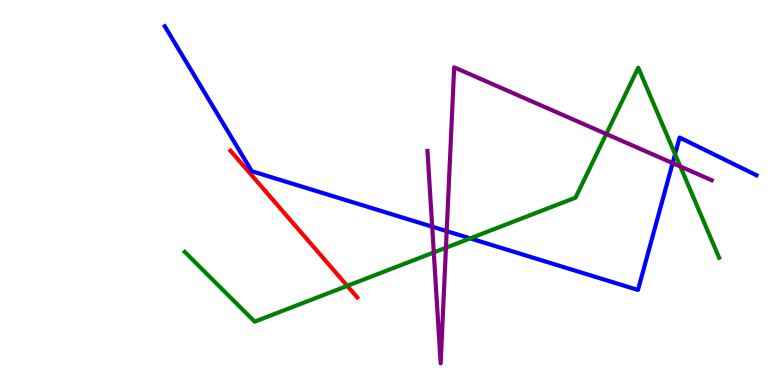[{'lines': ['blue', 'red'], 'intersections': []}, {'lines': ['green', 'red'], 'intersections': [{'x': 4.48, 'y': 2.57}]}, {'lines': ['purple', 'red'], 'intersections': []}, {'lines': ['blue', 'green'], 'intersections': [{'x': 6.07, 'y': 3.81}, {'x': 8.71, 'y': 5.99}]}, {'lines': ['blue', 'purple'], 'intersections': [{'x': 5.58, 'y': 4.11}, {'x': 5.76, 'y': 4.0}, {'x': 8.68, 'y': 5.76}]}, {'lines': ['green', 'purple'], 'intersections': [{'x': 5.6, 'y': 3.44}, {'x': 5.75, 'y': 3.57}, {'x': 7.82, 'y': 6.52}, {'x': 8.78, 'y': 5.68}]}]